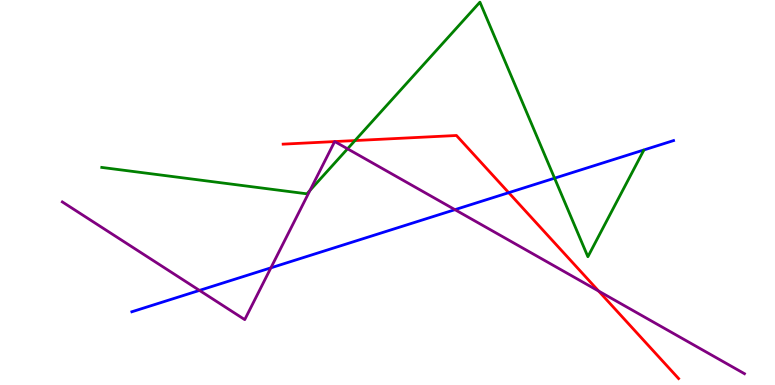[{'lines': ['blue', 'red'], 'intersections': [{'x': 6.56, 'y': 5.0}]}, {'lines': ['green', 'red'], 'intersections': [{'x': 4.58, 'y': 6.35}]}, {'lines': ['purple', 'red'], 'intersections': [{'x': 4.32, 'y': 6.32}, {'x': 4.32, 'y': 6.32}, {'x': 7.72, 'y': 2.44}]}, {'lines': ['blue', 'green'], 'intersections': [{'x': 7.16, 'y': 5.37}]}, {'lines': ['blue', 'purple'], 'intersections': [{'x': 2.57, 'y': 2.46}, {'x': 3.5, 'y': 3.04}, {'x': 5.87, 'y': 4.55}]}, {'lines': ['green', 'purple'], 'intersections': [{'x': 4.0, 'y': 5.05}, {'x': 4.48, 'y': 6.13}]}]